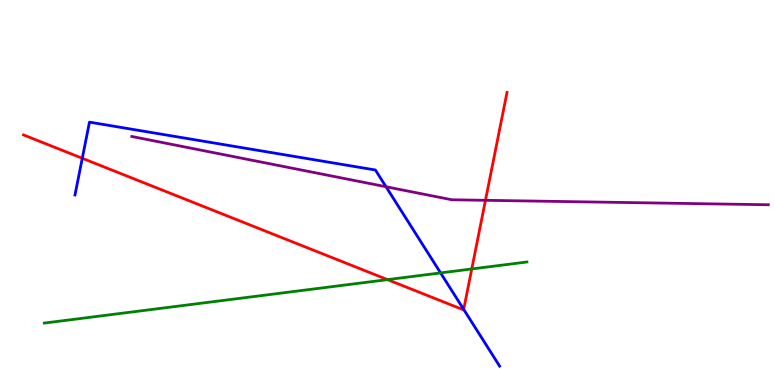[{'lines': ['blue', 'red'], 'intersections': [{'x': 1.06, 'y': 5.89}, {'x': 5.98, 'y': 1.96}]}, {'lines': ['green', 'red'], 'intersections': [{'x': 5.0, 'y': 2.74}, {'x': 6.09, 'y': 3.01}]}, {'lines': ['purple', 'red'], 'intersections': [{'x': 6.26, 'y': 4.8}]}, {'lines': ['blue', 'green'], 'intersections': [{'x': 5.68, 'y': 2.91}]}, {'lines': ['blue', 'purple'], 'intersections': [{'x': 4.98, 'y': 5.15}]}, {'lines': ['green', 'purple'], 'intersections': []}]